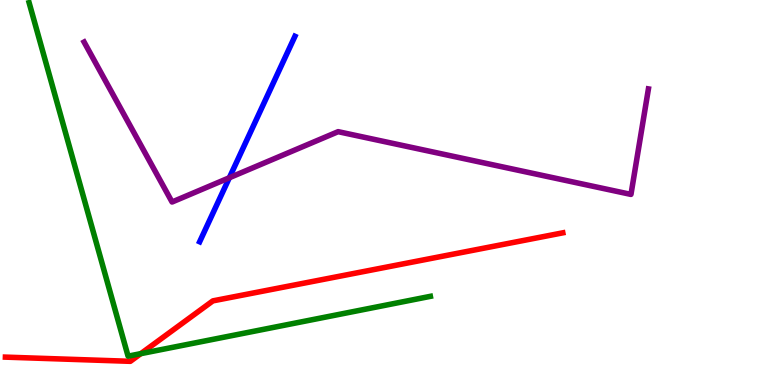[{'lines': ['blue', 'red'], 'intersections': []}, {'lines': ['green', 'red'], 'intersections': [{'x': 1.82, 'y': 0.814}]}, {'lines': ['purple', 'red'], 'intersections': []}, {'lines': ['blue', 'green'], 'intersections': []}, {'lines': ['blue', 'purple'], 'intersections': [{'x': 2.96, 'y': 5.38}]}, {'lines': ['green', 'purple'], 'intersections': []}]